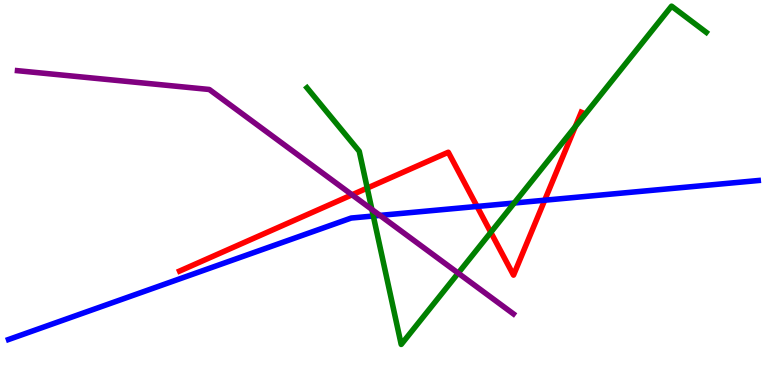[{'lines': ['blue', 'red'], 'intersections': [{'x': 6.16, 'y': 4.64}, {'x': 7.03, 'y': 4.8}]}, {'lines': ['green', 'red'], 'intersections': [{'x': 4.74, 'y': 5.11}, {'x': 6.33, 'y': 3.97}, {'x': 7.42, 'y': 6.71}]}, {'lines': ['purple', 'red'], 'intersections': [{'x': 4.54, 'y': 4.94}]}, {'lines': ['blue', 'green'], 'intersections': [{'x': 4.82, 'y': 4.39}, {'x': 6.64, 'y': 4.73}]}, {'lines': ['blue', 'purple'], 'intersections': [{'x': 4.9, 'y': 4.41}]}, {'lines': ['green', 'purple'], 'intersections': [{'x': 4.8, 'y': 4.56}, {'x': 5.91, 'y': 2.91}]}]